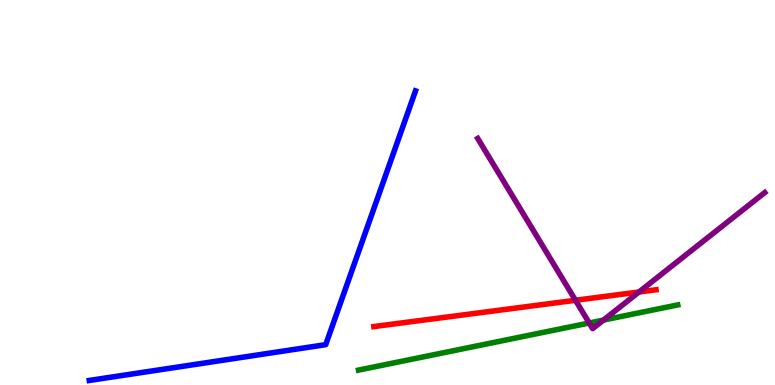[{'lines': ['blue', 'red'], 'intersections': []}, {'lines': ['green', 'red'], 'intersections': []}, {'lines': ['purple', 'red'], 'intersections': [{'x': 7.43, 'y': 2.2}, {'x': 8.24, 'y': 2.42}]}, {'lines': ['blue', 'green'], 'intersections': []}, {'lines': ['blue', 'purple'], 'intersections': []}, {'lines': ['green', 'purple'], 'intersections': [{'x': 7.6, 'y': 1.61}, {'x': 7.79, 'y': 1.69}]}]